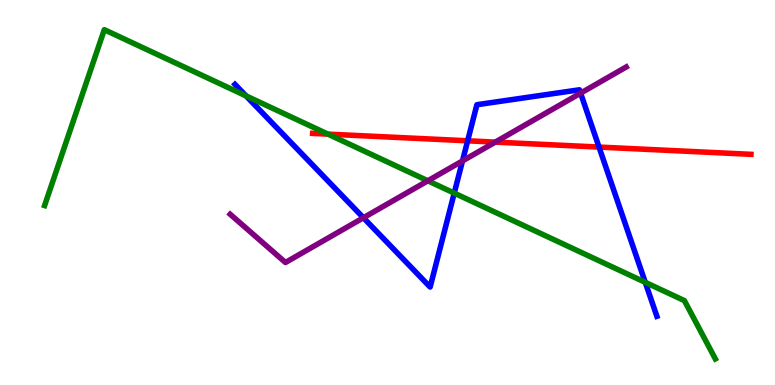[{'lines': ['blue', 'red'], 'intersections': [{'x': 6.03, 'y': 6.34}, {'x': 7.73, 'y': 6.18}]}, {'lines': ['green', 'red'], 'intersections': [{'x': 4.23, 'y': 6.52}]}, {'lines': ['purple', 'red'], 'intersections': [{'x': 6.39, 'y': 6.31}]}, {'lines': ['blue', 'green'], 'intersections': [{'x': 3.18, 'y': 7.51}, {'x': 5.86, 'y': 4.98}, {'x': 8.33, 'y': 2.67}]}, {'lines': ['blue', 'purple'], 'intersections': [{'x': 4.69, 'y': 4.34}, {'x': 5.97, 'y': 5.82}, {'x': 7.49, 'y': 7.58}]}, {'lines': ['green', 'purple'], 'intersections': [{'x': 5.52, 'y': 5.3}]}]